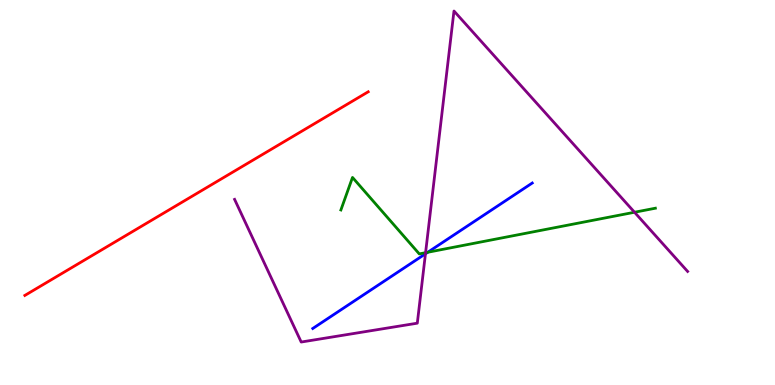[{'lines': ['blue', 'red'], 'intersections': []}, {'lines': ['green', 'red'], 'intersections': []}, {'lines': ['purple', 'red'], 'intersections': []}, {'lines': ['blue', 'green'], 'intersections': [{'x': 5.52, 'y': 3.45}]}, {'lines': ['blue', 'purple'], 'intersections': [{'x': 5.49, 'y': 3.41}]}, {'lines': ['green', 'purple'], 'intersections': [{'x': 5.49, 'y': 3.44}, {'x': 8.19, 'y': 4.49}]}]